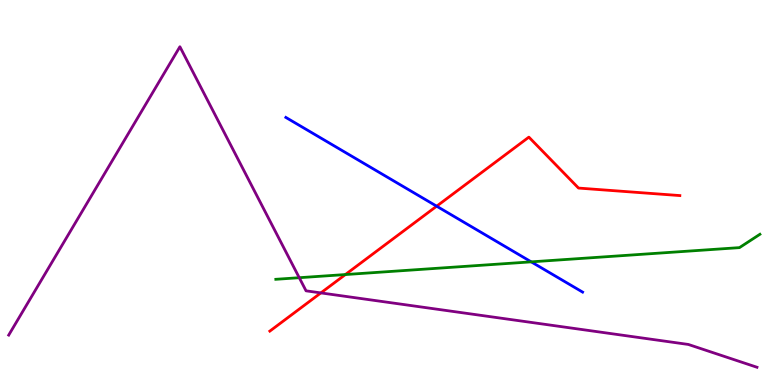[{'lines': ['blue', 'red'], 'intersections': [{'x': 5.63, 'y': 4.64}]}, {'lines': ['green', 'red'], 'intersections': [{'x': 4.46, 'y': 2.87}]}, {'lines': ['purple', 'red'], 'intersections': [{'x': 4.14, 'y': 2.39}]}, {'lines': ['blue', 'green'], 'intersections': [{'x': 6.85, 'y': 3.2}]}, {'lines': ['blue', 'purple'], 'intersections': []}, {'lines': ['green', 'purple'], 'intersections': [{'x': 3.86, 'y': 2.79}]}]